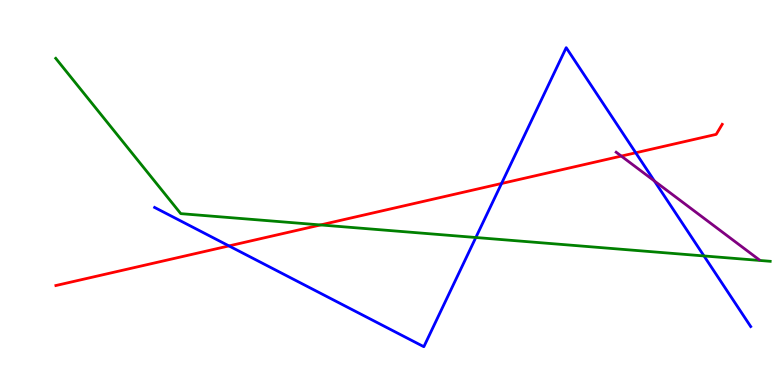[{'lines': ['blue', 'red'], 'intersections': [{'x': 2.95, 'y': 3.61}, {'x': 6.47, 'y': 5.23}, {'x': 8.2, 'y': 6.03}]}, {'lines': ['green', 'red'], 'intersections': [{'x': 4.14, 'y': 4.16}]}, {'lines': ['purple', 'red'], 'intersections': [{'x': 8.02, 'y': 5.95}]}, {'lines': ['blue', 'green'], 'intersections': [{'x': 6.14, 'y': 3.83}, {'x': 9.08, 'y': 3.35}]}, {'lines': ['blue', 'purple'], 'intersections': [{'x': 8.44, 'y': 5.3}]}, {'lines': ['green', 'purple'], 'intersections': []}]